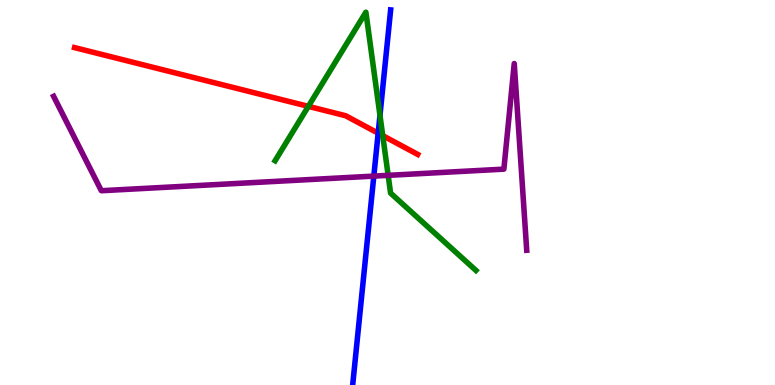[{'lines': ['blue', 'red'], 'intersections': [{'x': 4.88, 'y': 6.54}]}, {'lines': ['green', 'red'], 'intersections': [{'x': 3.98, 'y': 7.24}, {'x': 4.94, 'y': 6.48}]}, {'lines': ['purple', 'red'], 'intersections': []}, {'lines': ['blue', 'green'], 'intersections': [{'x': 4.9, 'y': 7.0}]}, {'lines': ['blue', 'purple'], 'intersections': [{'x': 4.82, 'y': 5.43}]}, {'lines': ['green', 'purple'], 'intersections': [{'x': 5.01, 'y': 5.45}]}]